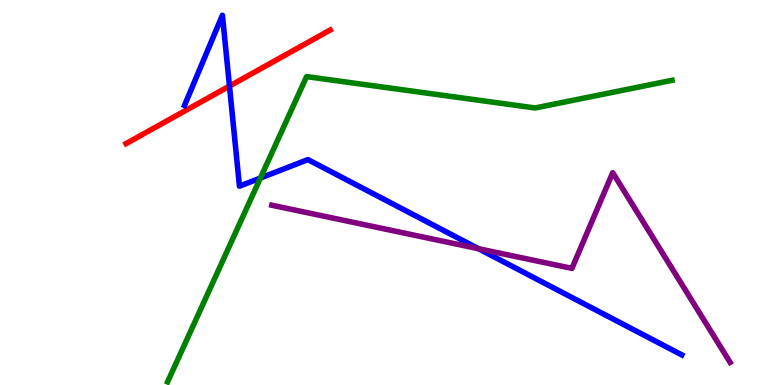[{'lines': ['blue', 'red'], 'intersections': [{'x': 2.96, 'y': 7.76}]}, {'lines': ['green', 'red'], 'intersections': []}, {'lines': ['purple', 'red'], 'intersections': []}, {'lines': ['blue', 'green'], 'intersections': [{'x': 3.36, 'y': 5.38}]}, {'lines': ['blue', 'purple'], 'intersections': [{'x': 6.17, 'y': 3.54}]}, {'lines': ['green', 'purple'], 'intersections': []}]